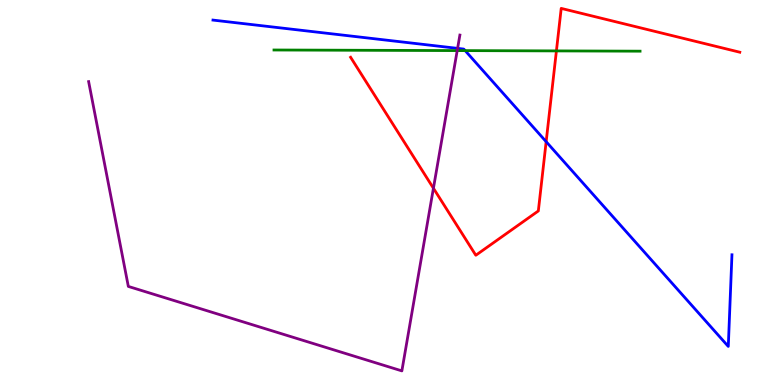[{'lines': ['blue', 'red'], 'intersections': [{'x': 7.05, 'y': 6.32}]}, {'lines': ['green', 'red'], 'intersections': [{'x': 7.18, 'y': 8.68}]}, {'lines': ['purple', 'red'], 'intersections': [{'x': 5.59, 'y': 5.11}]}, {'lines': ['blue', 'green'], 'intersections': [{'x': 6.0, 'y': 8.69}]}, {'lines': ['blue', 'purple'], 'intersections': [{'x': 5.9, 'y': 8.74}]}, {'lines': ['green', 'purple'], 'intersections': [{'x': 5.9, 'y': 8.69}]}]